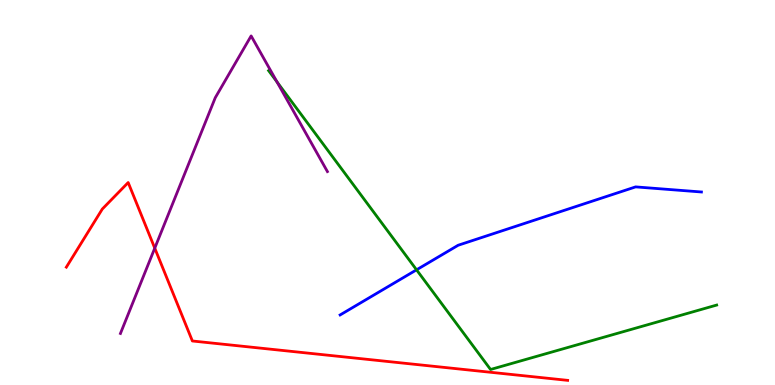[{'lines': ['blue', 'red'], 'intersections': []}, {'lines': ['green', 'red'], 'intersections': []}, {'lines': ['purple', 'red'], 'intersections': [{'x': 2.0, 'y': 3.55}]}, {'lines': ['blue', 'green'], 'intersections': [{'x': 5.37, 'y': 2.99}]}, {'lines': ['blue', 'purple'], 'intersections': []}, {'lines': ['green', 'purple'], 'intersections': [{'x': 3.57, 'y': 7.87}]}]